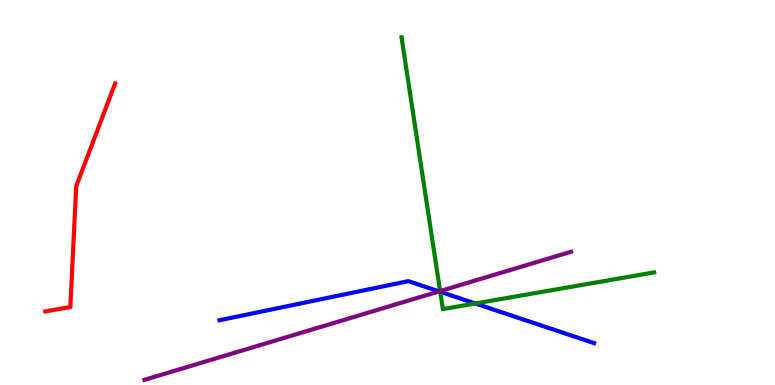[{'lines': ['blue', 'red'], 'intersections': []}, {'lines': ['green', 'red'], 'intersections': []}, {'lines': ['purple', 'red'], 'intersections': []}, {'lines': ['blue', 'green'], 'intersections': [{'x': 5.68, 'y': 2.42}, {'x': 6.13, 'y': 2.12}]}, {'lines': ['blue', 'purple'], 'intersections': [{'x': 5.67, 'y': 2.43}]}, {'lines': ['green', 'purple'], 'intersections': [{'x': 5.68, 'y': 2.44}]}]